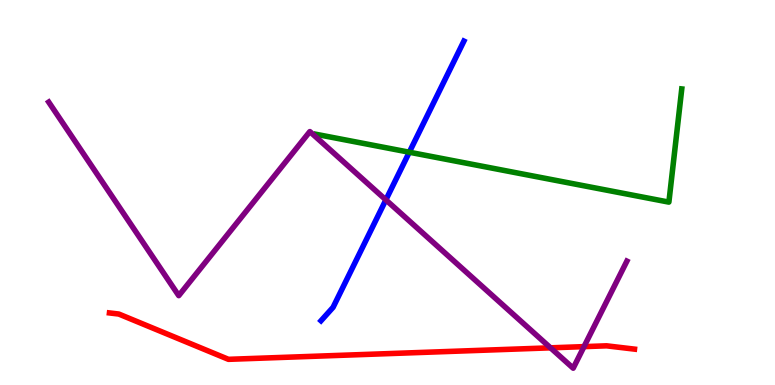[{'lines': ['blue', 'red'], 'intersections': []}, {'lines': ['green', 'red'], 'intersections': []}, {'lines': ['purple', 'red'], 'intersections': [{'x': 7.1, 'y': 0.966}, {'x': 7.54, 'y': 0.997}]}, {'lines': ['blue', 'green'], 'intersections': [{'x': 5.28, 'y': 6.05}]}, {'lines': ['blue', 'purple'], 'intersections': [{'x': 4.98, 'y': 4.81}]}, {'lines': ['green', 'purple'], 'intersections': []}]